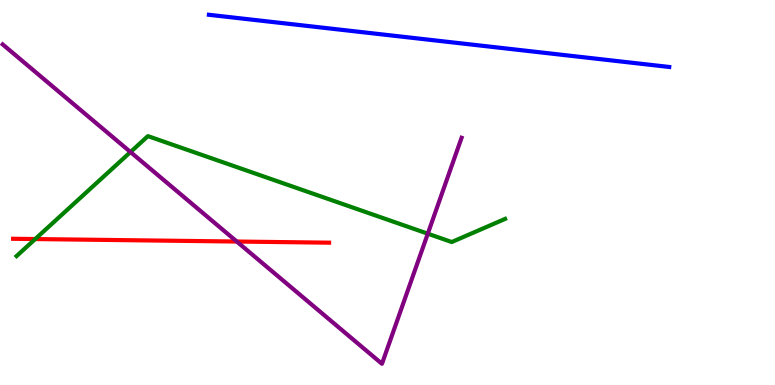[{'lines': ['blue', 'red'], 'intersections': []}, {'lines': ['green', 'red'], 'intersections': [{'x': 0.454, 'y': 3.79}]}, {'lines': ['purple', 'red'], 'intersections': [{'x': 3.06, 'y': 3.73}]}, {'lines': ['blue', 'green'], 'intersections': []}, {'lines': ['blue', 'purple'], 'intersections': []}, {'lines': ['green', 'purple'], 'intersections': [{'x': 1.68, 'y': 6.05}, {'x': 5.52, 'y': 3.93}]}]